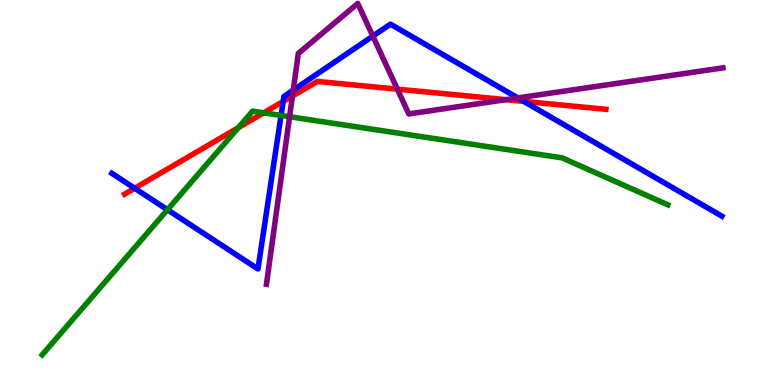[{'lines': ['blue', 'red'], 'intersections': [{'x': 1.74, 'y': 5.11}, {'x': 3.65, 'y': 7.36}, {'x': 6.76, 'y': 7.37}]}, {'lines': ['green', 'red'], 'intersections': [{'x': 3.08, 'y': 6.68}, {'x': 3.4, 'y': 7.07}]}, {'lines': ['purple', 'red'], 'intersections': [{'x': 3.77, 'y': 7.51}, {'x': 5.13, 'y': 7.68}, {'x': 6.53, 'y': 7.41}]}, {'lines': ['blue', 'green'], 'intersections': [{'x': 2.16, 'y': 4.55}, {'x': 3.63, 'y': 7.0}]}, {'lines': ['blue', 'purple'], 'intersections': [{'x': 3.78, 'y': 7.66}, {'x': 4.81, 'y': 9.06}, {'x': 6.68, 'y': 7.46}]}, {'lines': ['green', 'purple'], 'intersections': [{'x': 3.74, 'y': 6.97}]}]